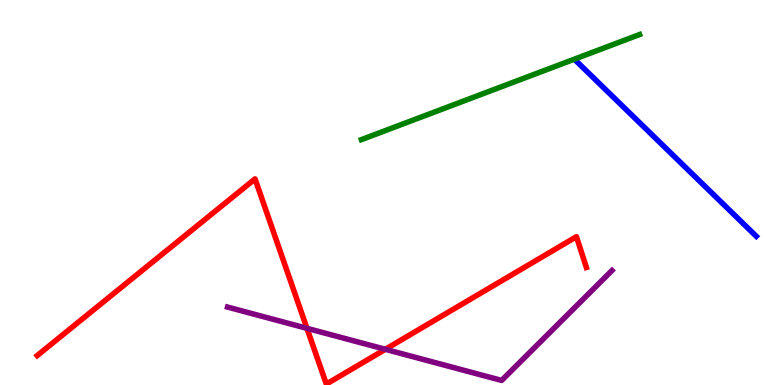[{'lines': ['blue', 'red'], 'intersections': []}, {'lines': ['green', 'red'], 'intersections': []}, {'lines': ['purple', 'red'], 'intersections': [{'x': 3.96, 'y': 1.47}, {'x': 4.97, 'y': 0.927}]}, {'lines': ['blue', 'green'], 'intersections': []}, {'lines': ['blue', 'purple'], 'intersections': []}, {'lines': ['green', 'purple'], 'intersections': []}]